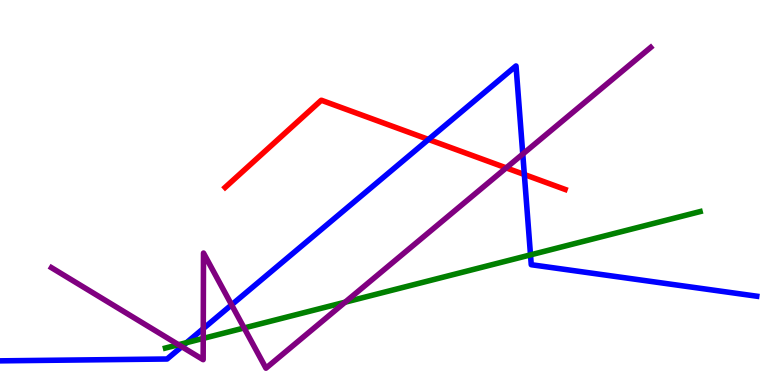[{'lines': ['blue', 'red'], 'intersections': [{'x': 5.53, 'y': 6.38}, {'x': 6.77, 'y': 5.47}]}, {'lines': ['green', 'red'], 'intersections': []}, {'lines': ['purple', 'red'], 'intersections': [{'x': 6.53, 'y': 5.64}]}, {'lines': ['blue', 'green'], 'intersections': [{'x': 2.41, 'y': 1.1}, {'x': 6.85, 'y': 3.38}]}, {'lines': ['blue', 'purple'], 'intersections': [{'x': 2.35, 'y': 0.995}, {'x': 2.62, 'y': 1.46}, {'x': 2.99, 'y': 2.08}, {'x': 6.75, 'y': 6.0}]}, {'lines': ['green', 'purple'], 'intersections': [{'x': 2.3, 'y': 1.05}, {'x': 2.62, 'y': 1.21}, {'x': 3.15, 'y': 1.48}, {'x': 4.45, 'y': 2.15}]}]